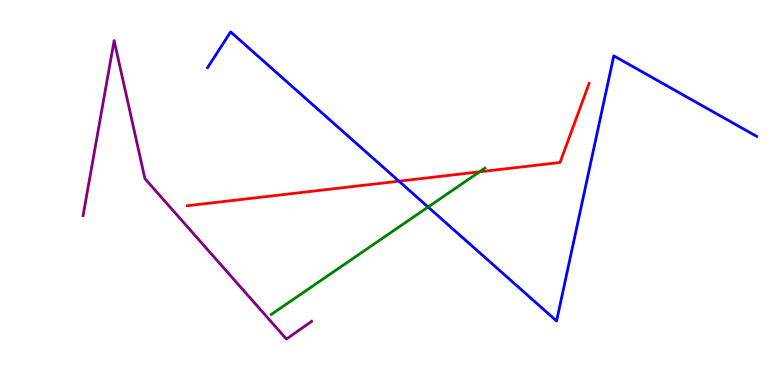[{'lines': ['blue', 'red'], 'intersections': [{'x': 5.15, 'y': 5.29}]}, {'lines': ['green', 'red'], 'intersections': [{'x': 6.19, 'y': 5.54}]}, {'lines': ['purple', 'red'], 'intersections': []}, {'lines': ['blue', 'green'], 'intersections': [{'x': 5.52, 'y': 4.62}]}, {'lines': ['blue', 'purple'], 'intersections': []}, {'lines': ['green', 'purple'], 'intersections': []}]